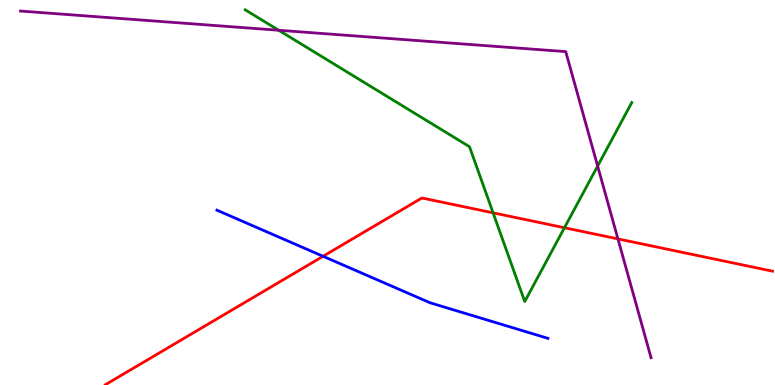[{'lines': ['blue', 'red'], 'intersections': [{'x': 4.17, 'y': 3.34}]}, {'lines': ['green', 'red'], 'intersections': [{'x': 6.36, 'y': 4.47}, {'x': 7.28, 'y': 4.08}]}, {'lines': ['purple', 'red'], 'intersections': [{'x': 7.97, 'y': 3.79}]}, {'lines': ['blue', 'green'], 'intersections': []}, {'lines': ['blue', 'purple'], 'intersections': []}, {'lines': ['green', 'purple'], 'intersections': [{'x': 3.6, 'y': 9.21}, {'x': 7.71, 'y': 5.69}]}]